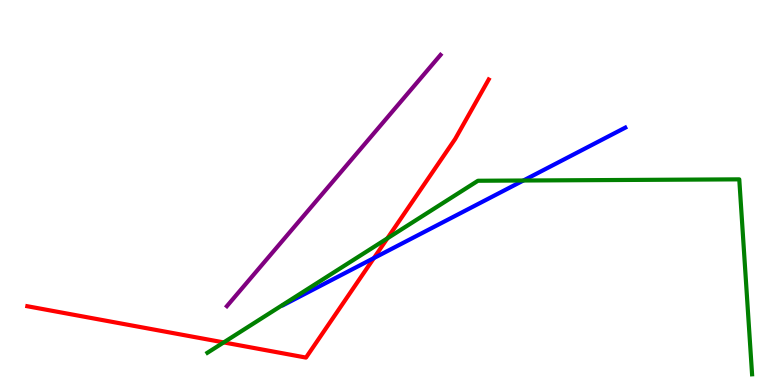[{'lines': ['blue', 'red'], 'intersections': [{'x': 4.82, 'y': 3.3}]}, {'lines': ['green', 'red'], 'intersections': [{'x': 2.89, 'y': 1.11}, {'x': 5.0, 'y': 3.81}]}, {'lines': ['purple', 'red'], 'intersections': []}, {'lines': ['blue', 'green'], 'intersections': [{'x': 6.75, 'y': 5.31}]}, {'lines': ['blue', 'purple'], 'intersections': []}, {'lines': ['green', 'purple'], 'intersections': []}]